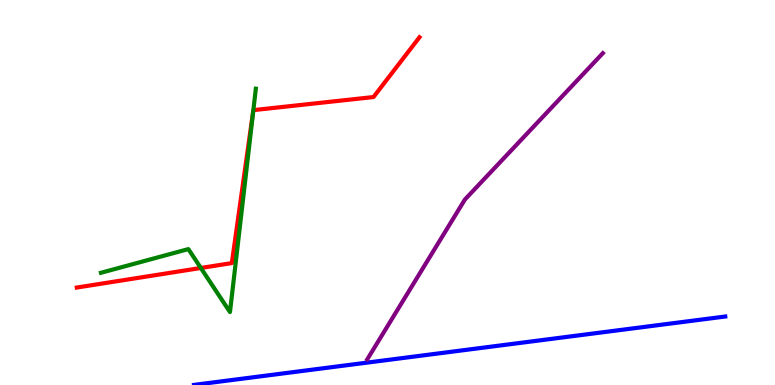[{'lines': ['blue', 'red'], 'intersections': []}, {'lines': ['green', 'red'], 'intersections': [{'x': 2.59, 'y': 3.04}, {'x': 3.27, 'y': 7.14}]}, {'lines': ['purple', 'red'], 'intersections': []}, {'lines': ['blue', 'green'], 'intersections': []}, {'lines': ['blue', 'purple'], 'intersections': []}, {'lines': ['green', 'purple'], 'intersections': []}]